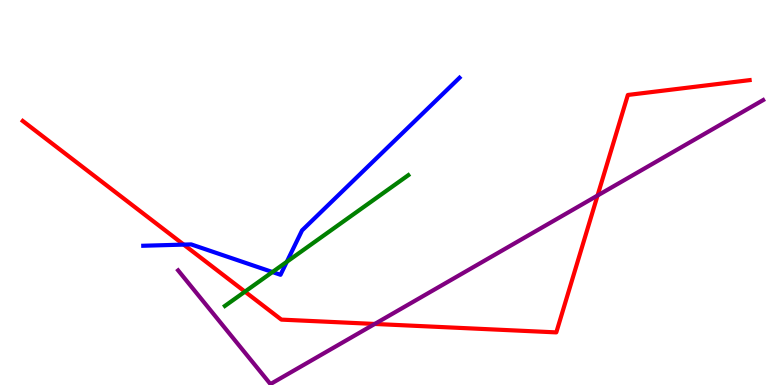[{'lines': ['blue', 'red'], 'intersections': [{'x': 2.37, 'y': 3.65}]}, {'lines': ['green', 'red'], 'intersections': [{'x': 3.16, 'y': 2.42}]}, {'lines': ['purple', 'red'], 'intersections': [{'x': 4.84, 'y': 1.59}, {'x': 7.71, 'y': 4.92}]}, {'lines': ['blue', 'green'], 'intersections': [{'x': 3.52, 'y': 2.93}, {'x': 3.7, 'y': 3.2}]}, {'lines': ['blue', 'purple'], 'intersections': []}, {'lines': ['green', 'purple'], 'intersections': []}]